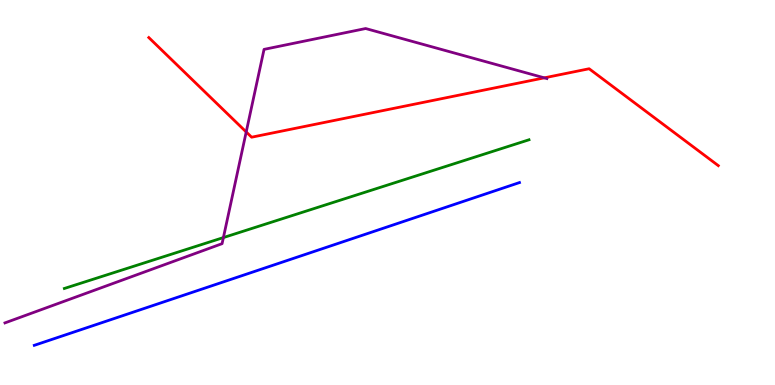[{'lines': ['blue', 'red'], 'intersections': []}, {'lines': ['green', 'red'], 'intersections': []}, {'lines': ['purple', 'red'], 'intersections': [{'x': 3.18, 'y': 6.57}, {'x': 7.02, 'y': 7.98}]}, {'lines': ['blue', 'green'], 'intersections': []}, {'lines': ['blue', 'purple'], 'intersections': []}, {'lines': ['green', 'purple'], 'intersections': [{'x': 2.88, 'y': 3.83}]}]